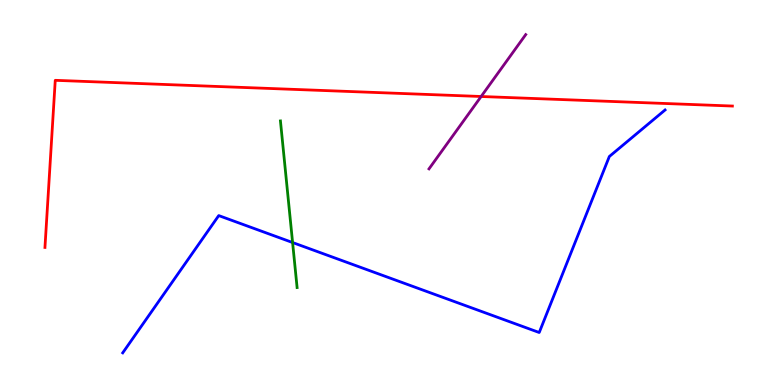[{'lines': ['blue', 'red'], 'intersections': []}, {'lines': ['green', 'red'], 'intersections': []}, {'lines': ['purple', 'red'], 'intersections': [{'x': 6.21, 'y': 7.49}]}, {'lines': ['blue', 'green'], 'intersections': [{'x': 3.78, 'y': 3.7}]}, {'lines': ['blue', 'purple'], 'intersections': []}, {'lines': ['green', 'purple'], 'intersections': []}]